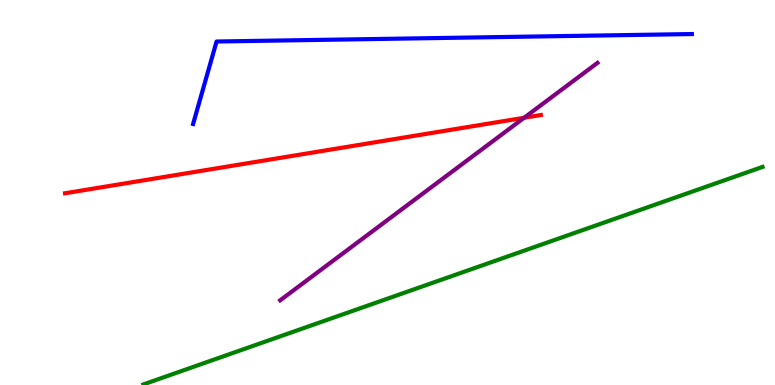[{'lines': ['blue', 'red'], 'intersections': []}, {'lines': ['green', 'red'], 'intersections': []}, {'lines': ['purple', 'red'], 'intersections': [{'x': 6.76, 'y': 6.94}]}, {'lines': ['blue', 'green'], 'intersections': []}, {'lines': ['blue', 'purple'], 'intersections': []}, {'lines': ['green', 'purple'], 'intersections': []}]